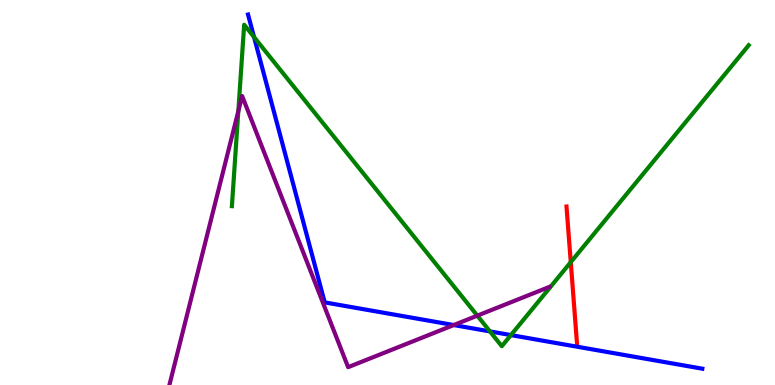[{'lines': ['blue', 'red'], 'intersections': []}, {'lines': ['green', 'red'], 'intersections': [{'x': 7.36, 'y': 3.19}]}, {'lines': ['purple', 'red'], 'intersections': []}, {'lines': ['blue', 'green'], 'intersections': [{'x': 3.28, 'y': 9.04}, {'x': 6.32, 'y': 1.39}, {'x': 6.59, 'y': 1.3}]}, {'lines': ['blue', 'purple'], 'intersections': [{'x': 5.85, 'y': 1.56}]}, {'lines': ['green', 'purple'], 'intersections': [{'x': 3.08, 'y': 7.11}, {'x': 6.16, 'y': 1.8}]}]